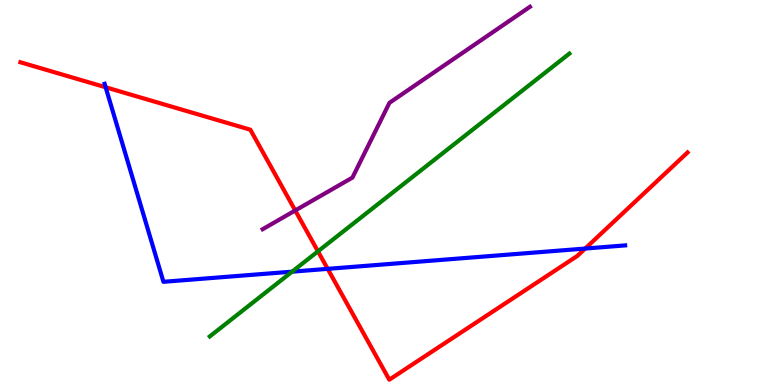[{'lines': ['blue', 'red'], 'intersections': [{'x': 1.36, 'y': 7.73}, {'x': 4.23, 'y': 3.02}, {'x': 7.55, 'y': 3.54}]}, {'lines': ['green', 'red'], 'intersections': [{'x': 4.1, 'y': 3.47}]}, {'lines': ['purple', 'red'], 'intersections': [{'x': 3.81, 'y': 4.53}]}, {'lines': ['blue', 'green'], 'intersections': [{'x': 3.77, 'y': 2.94}]}, {'lines': ['blue', 'purple'], 'intersections': []}, {'lines': ['green', 'purple'], 'intersections': []}]